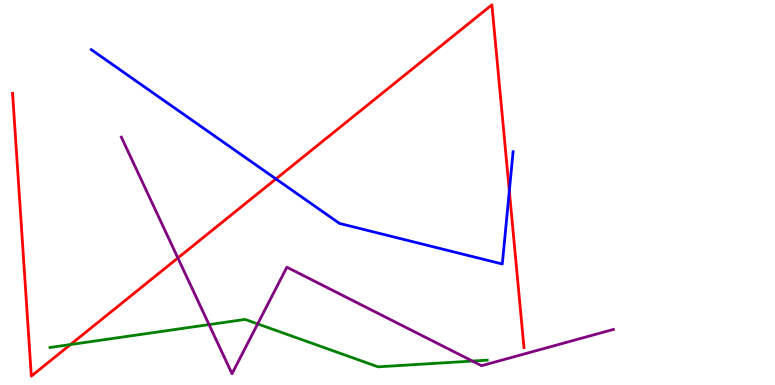[{'lines': ['blue', 'red'], 'intersections': [{'x': 3.56, 'y': 5.35}, {'x': 6.57, 'y': 5.04}]}, {'lines': ['green', 'red'], 'intersections': [{'x': 0.909, 'y': 1.05}]}, {'lines': ['purple', 'red'], 'intersections': [{'x': 2.3, 'y': 3.3}]}, {'lines': ['blue', 'green'], 'intersections': []}, {'lines': ['blue', 'purple'], 'intersections': []}, {'lines': ['green', 'purple'], 'intersections': [{'x': 2.7, 'y': 1.57}, {'x': 3.32, 'y': 1.59}, {'x': 6.1, 'y': 0.622}]}]